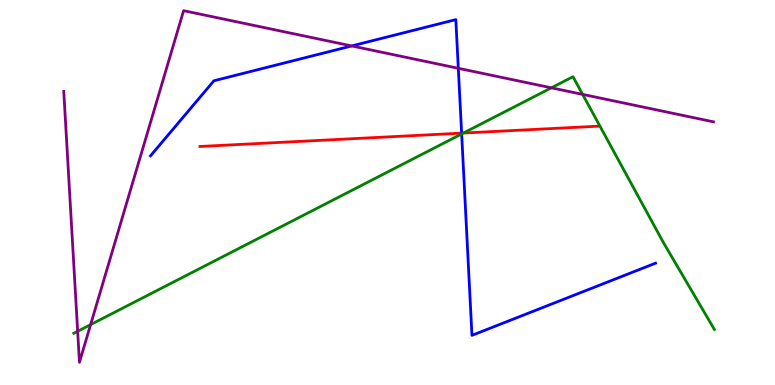[{'lines': ['blue', 'red'], 'intersections': [{'x': 5.96, 'y': 6.54}]}, {'lines': ['green', 'red'], 'intersections': [{'x': 5.98, 'y': 6.54}]}, {'lines': ['purple', 'red'], 'intersections': []}, {'lines': ['blue', 'green'], 'intersections': [{'x': 5.96, 'y': 6.52}]}, {'lines': ['blue', 'purple'], 'intersections': [{'x': 4.54, 'y': 8.81}, {'x': 5.91, 'y': 8.23}]}, {'lines': ['green', 'purple'], 'intersections': [{'x': 1.0, 'y': 1.4}, {'x': 1.17, 'y': 1.57}, {'x': 7.11, 'y': 7.72}, {'x': 7.52, 'y': 7.55}]}]